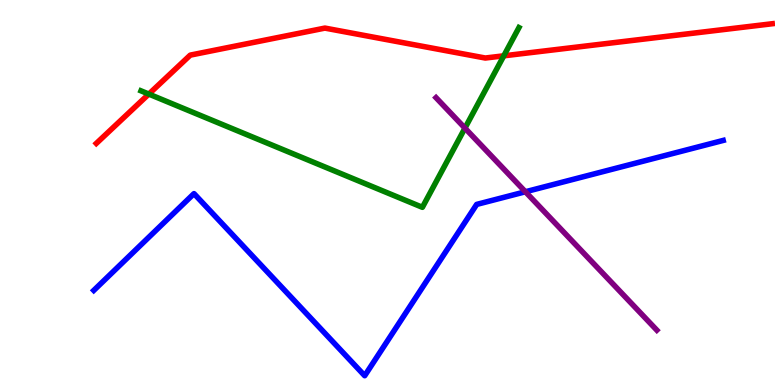[{'lines': ['blue', 'red'], 'intersections': []}, {'lines': ['green', 'red'], 'intersections': [{'x': 1.92, 'y': 7.56}, {'x': 6.5, 'y': 8.55}]}, {'lines': ['purple', 'red'], 'intersections': []}, {'lines': ['blue', 'green'], 'intersections': []}, {'lines': ['blue', 'purple'], 'intersections': [{'x': 6.78, 'y': 5.02}]}, {'lines': ['green', 'purple'], 'intersections': [{'x': 6.0, 'y': 6.67}]}]